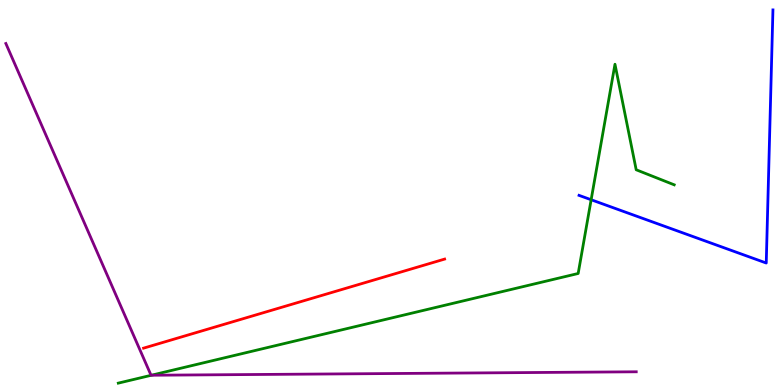[{'lines': ['blue', 'red'], 'intersections': []}, {'lines': ['green', 'red'], 'intersections': []}, {'lines': ['purple', 'red'], 'intersections': []}, {'lines': ['blue', 'green'], 'intersections': [{'x': 7.63, 'y': 4.81}]}, {'lines': ['blue', 'purple'], 'intersections': []}, {'lines': ['green', 'purple'], 'intersections': [{'x': 1.95, 'y': 0.254}]}]